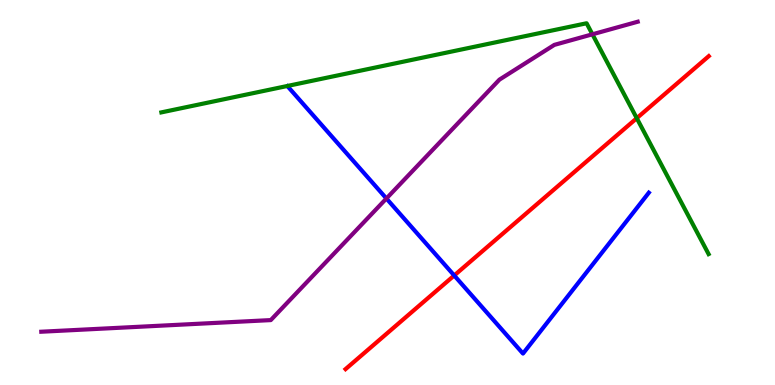[{'lines': ['blue', 'red'], 'intersections': [{'x': 5.86, 'y': 2.84}]}, {'lines': ['green', 'red'], 'intersections': [{'x': 8.22, 'y': 6.93}]}, {'lines': ['purple', 'red'], 'intersections': []}, {'lines': ['blue', 'green'], 'intersections': []}, {'lines': ['blue', 'purple'], 'intersections': [{'x': 4.99, 'y': 4.84}]}, {'lines': ['green', 'purple'], 'intersections': [{'x': 7.64, 'y': 9.11}]}]